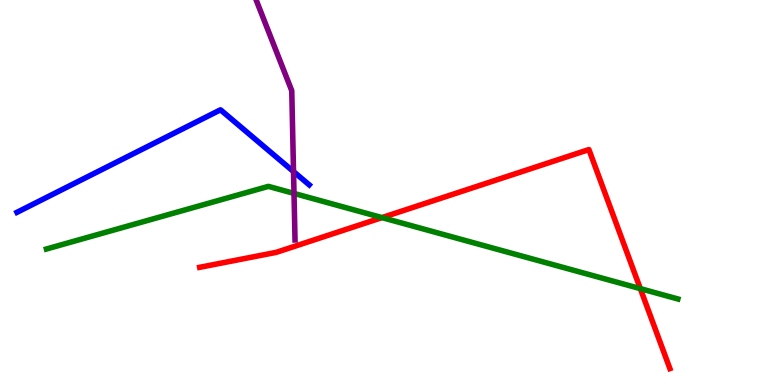[{'lines': ['blue', 'red'], 'intersections': []}, {'lines': ['green', 'red'], 'intersections': [{'x': 4.93, 'y': 4.35}, {'x': 8.26, 'y': 2.5}]}, {'lines': ['purple', 'red'], 'intersections': []}, {'lines': ['blue', 'green'], 'intersections': []}, {'lines': ['blue', 'purple'], 'intersections': [{'x': 3.79, 'y': 5.54}]}, {'lines': ['green', 'purple'], 'intersections': [{'x': 3.79, 'y': 4.98}]}]